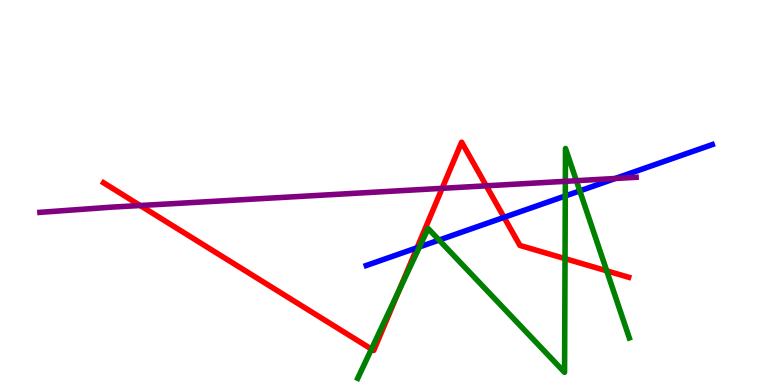[{'lines': ['blue', 'red'], 'intersections': [{'x': 5.38, 'y': 3.56}, {'x': 6.5, 'y': 4.35}]}, {'lines': ['green', 'red'], 'intersections': [{'x': 4.79, 'y': 0.932}, {'x': 5.15, 'y': 2.48}, {'x': 7.29, 'y': 3.28}, {'x': 7.83, 'y': 2.97}]}, {'lines': ['purple', 'red'], 'intersections': [{'x': 1.81, 'y': 4.66}, {'x': 5.71, 'y': 5.11}, {'x': 6.27, 'y': 5.17}]}, {'lines': ['blue', 'green'], 'intersections': [{'x': 5.41, 'y': 3.59}, {'x': 5.67, 'y': 3.76}, {'x': 7.29, 'y': 4.91}, {'x': 7.48, 'y': 5.04}]}, {'lines': ['blue', 'purple'], 'intersections': [{'x': 7.94, 'y': 5.36}]}, {'lines': ['green', 'purple'], 'intersections': [{'x': 7.29, 'y': 5.29}, {'x': 7.44, 'y': 5.31}]}]